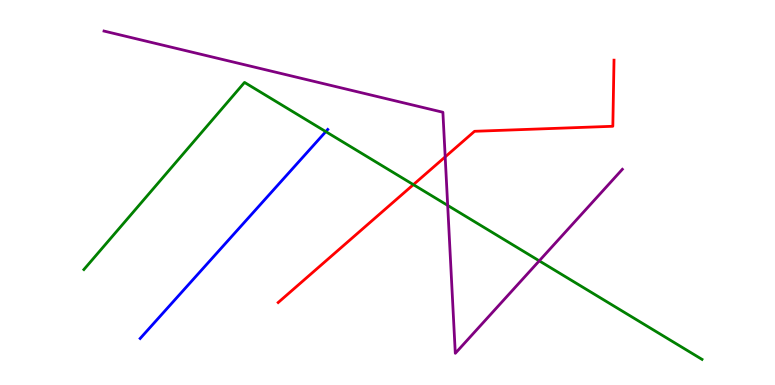[{'lines': ['blue', 'red'], 'intersections': []}, {'lines': ['green', 'red'], 'intersections': [{'x': 5.33, 'y': 5.2}]}, {'lines': ['purple', 'red'], 'intersections': [{'x': 5.74, 'y': 5.92}]}, {'lines': ['blue', 'green'], 'intersections': [{'x': 4.2, 'y': 6.58}]}, {'lines': ['blue', 'purple'], 'intersections': []}, {'lines': ['green', 'purple'], 'intersections': [{'x': 5.78, 'y': 4.66}, {'x': 6.96, 'y': 3.22}]}]